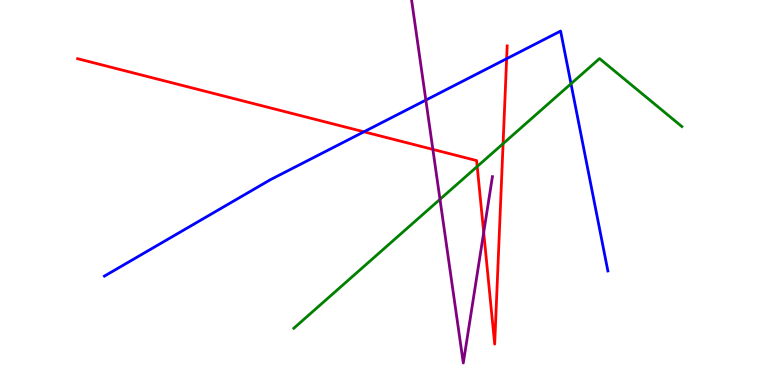[{'lines': ['blue', 'red'], 'intersections': [{'x': 4.7, 'y': 6.58}, {'x': 6.54, 'y': 8.47}]}, {'lines': ['green', 'red'], 'intersections': [{'x': 6.16, 'y': 5.68}, {'x': 6.49, 'y': 6.27}]}, {'lines': ['purple', 'red'], 'intersections': [{'x': 5.59, 'y': 6.12}, {'x': 6.24, 'y': 3.96}]}, {'lines': ['blue', 'green'], 'intersections': [{'x': 7.37, 'y': 7.82}]}, {'lines': ['blue', 'purple'], 'intersections': [{'x': 5.49, 'y': 7.4}]}, {'lines': ['green', 'purple'], 'intersections': [{'x': 5.68, 'y': 4.82}]}]